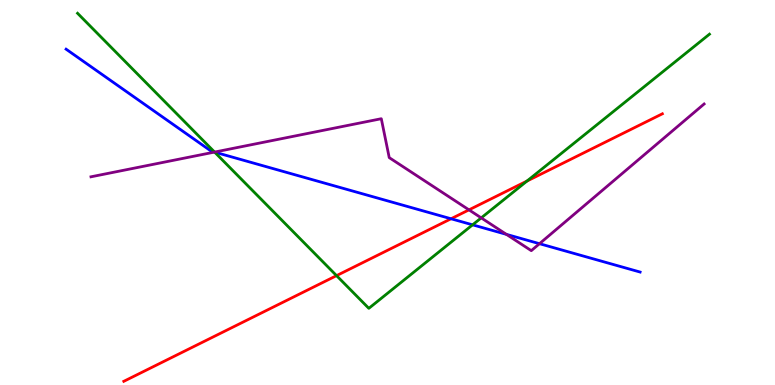[{'lines': ['blue', 'red'], 'intersections': [{'x': 5.82, 'y': 4.32}]}, {'lines': ['green', 'red'], 'intersections': [{'x': 4.34, 'y': 2.84}, {'x': 6.8, 'y': 5.3}]}, {'lines': ['purple', 'red'], 'intersections': [{'x': 6.05, 'y': 4.55}]}, {'lines': ['blue', 'green'], 'intersections': [{'x': 2.77, 'y': 6.05}, {'x': 6.1, 'y': 4.16}]}, {'lines': ['blue', 'purple'], 'intersections': [{'x': 2.77, 'y': 6.05}, {'x': 6.53, 'y': 3.91}, {'x': 6.96, 'y': 3.67}]}, {'lines': ['green', 'purple'], 'intersections': [{'x': 2.77, 'y': 6.05}, {'x': 6.21, 'y': 4.34}]}]